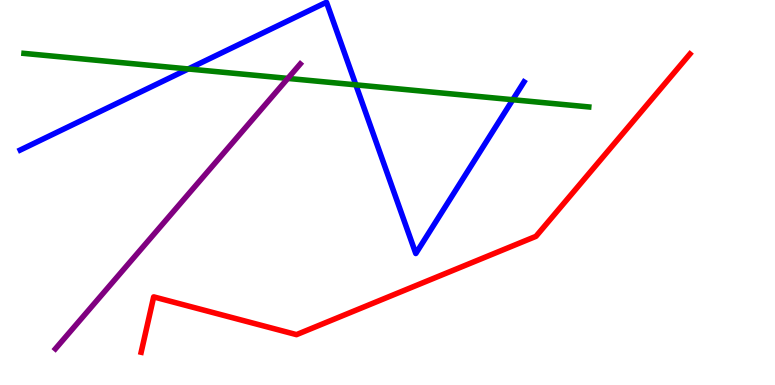[{'lines': ['blue', 'red'], 'intersections': []}, {'lines': ['green', 'red'], 'intersections': []}, {'lines': ['purple', 'red'], 'intersections': []}, {'lines': ['blue', 'green'], 'intersections': [{'x': 2.43, 'y': 8.21}, {'x': 4.59, 'y': 7.8}, {'x': 6.62, 'y': 7.41}]}, {'lines': ['blue', 'purple'], 'intersections': []}, {'lines': ['green', 'purple'], 'intersections': [{'x': 3.71, 'y': 7.96}]}]